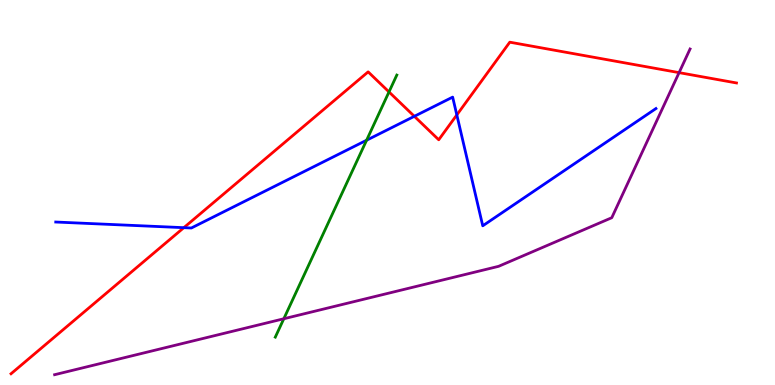[{'lines': ['blue', 'red'], 'intersections': [{'x': 2.37, 'y': 4.09}, {'x': 5.35, 'y': 6.98}, {'x': 5.89, 'y': 7.01}]}, {'lines': ['green', 'red'], 'intersections': [{'x': 5.02, 'y': 7.61}]}, {'lines': ['purple', 'red'], 'intersections': [{'x': 8.76, 'y': 8.11}]}, {'lines': ['blue', 'green'], 'intersections': [{'x': 4.73, 'y': 6.36}]}, {'lines': ['blue', 'purple'], 'intersections': []}, {'lines': ['green', 'purple'], 'intersections': [{'x': 3.66, 'y': 1.72}]}]